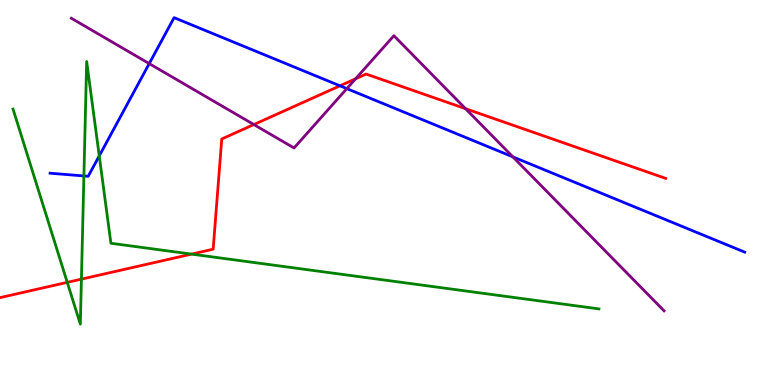[{'lines': ['blue', 'red'], 'intersections': [{'x': 4.39, 'y': 7.77}]}, {'lines': ['green', 'red'], 'intersections': [{'x': 0.868, 'y': 2.67}, {'x': 1.05, 'y': 2.75}, {'x': 2.47, 'y': 3.4}]}, {'lines': ['purple', 'red'], 'intersections': [{'x': 3.28, 'y': 6.76}, {'x': 4.59, 'y': 7.95}, {'x': 6.01, 'y': 7.18}]}, {'lines': ['blue', 'green'], 'intersections': [{'x': 1.08, 'y': 5.43}, {'x': 1.28, 'y': 5.95}]}, {'lines': ['blue', 'purple'], 'intersections': [{'x': 1.93, 'y': 8.35}, {'x': 4.48, 'y': 7.7}, {'x': 6.62, 'y': 5.93}]}, {'lines': ['green', 'purple'], 'intersections': []}]